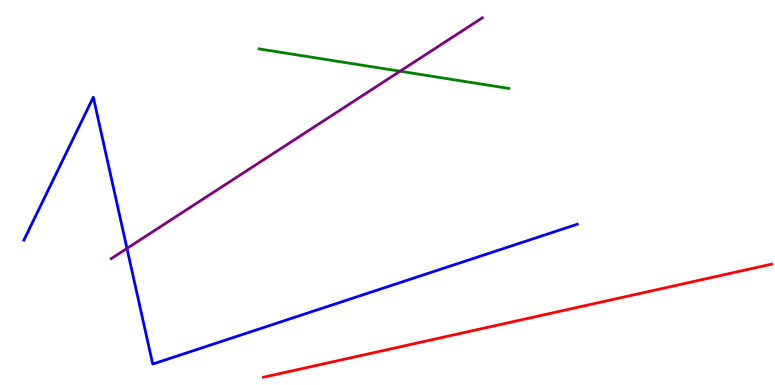[{'lines': ['blue', 'red'], 'intersections': []}, {'lines': ['green', 'red'], 'intersections': []}, {'lines': ['purple', 'red'], 'intersections': []}, {'lines': ['blue', 'green'], 'intersections': []}, {'lines': ['blue', 'purple'], 'intersections': [{'x': 1.64, 'y': 3.55}]}, {'lines': ['green', 'purple'], 'intersections': [{'x': 5.16, 'y': 8.15}]}]